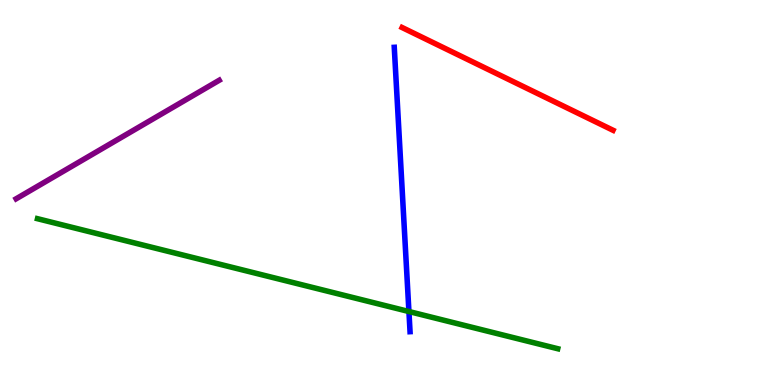[{'lines': ['blue', 'red'], 'intersections': []}, {'lines': ['green', 'red'], 'intersections': []}, {'lines': ['purple', 'red'], 'intersections': []}, {'lines': ['blue', 'green'], 'intersections': [{'x': 5.28, 'y': 1.91}]}, {'lines': ['blue', 'purple'], 'intersections': []}, {'lines': ['green', 'purple'], 'intersections': []}]